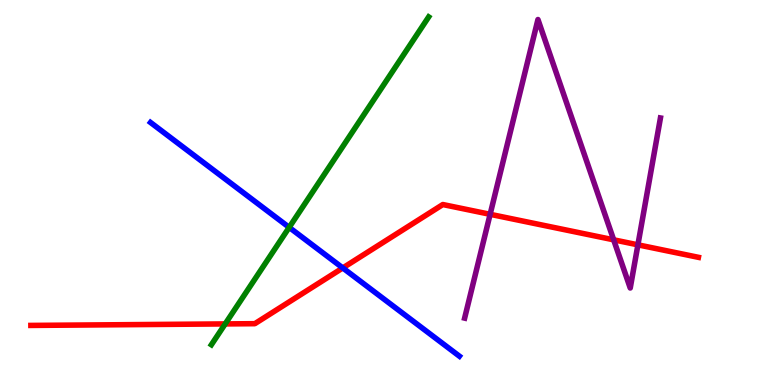[{'lines': ['blue', 'red'], 'intersections': [{'x': 4.42, 'y': 3.04}]}, {'lines': ['green', 'red'], 'intersections': [{'x': 2.91, 'y': 1.59}]}, {'lines': ['purple', 'red'], 'intersections': [{'x': 6.32, 'y': 4.43}, {'x': 7.92, 'y': 3.77}, {'x': 8.23, 'y': 3.64}]}, {'lines': ['blue', 'green'], 'intersections': [{'x': 3.73, 'y': 4.09}]}, {'lines': ['blue', 'purple'], 'intersections': []}, {'lines': ['green', 'purple'], 'intersections': []}]